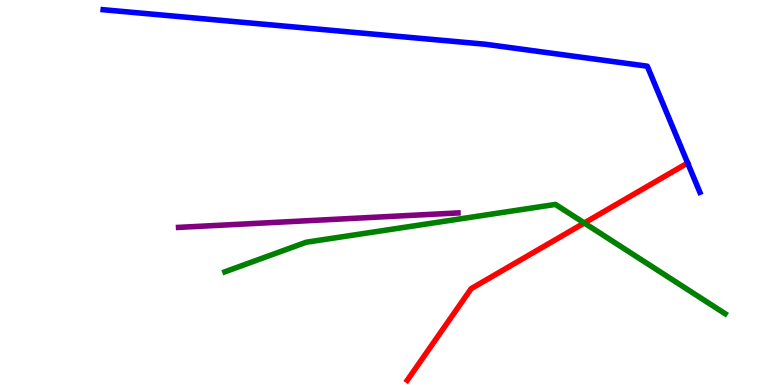[{'lines': ['blue', 'red'], 'intersections': [{'x': 8.87, 'y': 5.77}]}, {'lines': ['green', 'red'], 'intersections': [{'x': 7.54, 'y': 4.21}]}, {'lines': ['purple', 'red'], 'intersections': []}, {'lines': ['blue', 'green'], 'intersections': []}, {'lines': ['blue', 'purple'], 'intersections': []}, {'lines': ['green', 'purple'], 'intersections': []}]